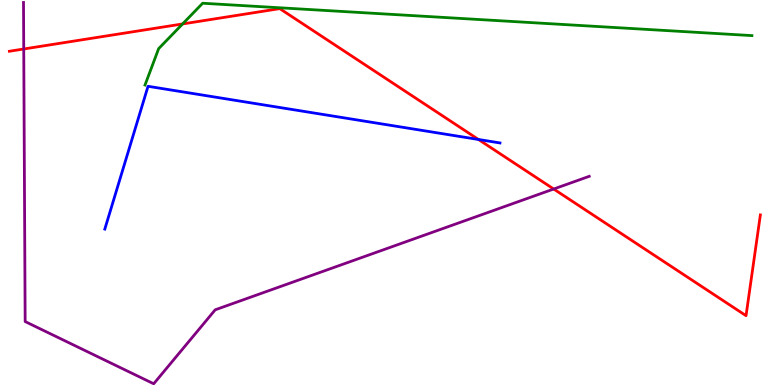[{'lines': ['blue', 'red'], 'intersections': [{'x': 6.17, 'y': 6.38}]}, {'lines': ['green', 'red'], 'intersections': [{'x': 2.36, 'y': 9.38}]}, {'lines': ['purple', 'red'], 'intersections': [{'x': 0.306, 'y': 8.73}, {'x': 7.14, 'y': 5.09}]}, {'lines': ['blue', 'green'], 'intersections': []}, {'lines': ['blue', 'purple'], 'intersections': []}, {'lines': ['green', 'purple'], 'intersections': []}]